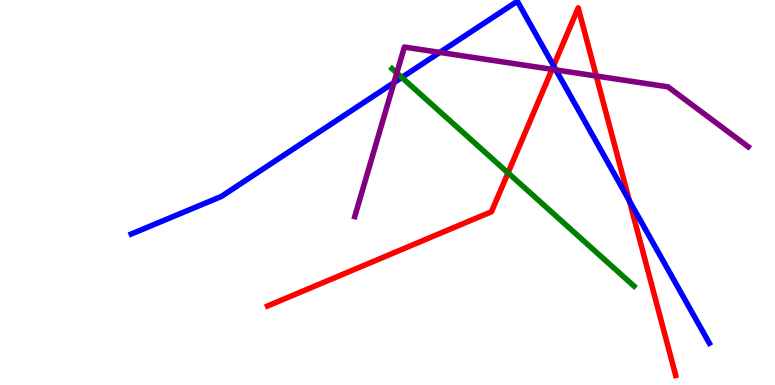[{'lines': ['blue', 'red'], 'intersections': [{'x': 7.14, 'y': 8.29}, {'x': 8.12, 'y': 4.79}]}, {'lines': ['green', 'red'], 'intersections': [{'x': 6.56, 'y': 5.51}]}, {'lines': ['purple', 'red'], 'intersections': [{'x': 7.12, 'y': 8.2}, {'x': 7.69, 'y': 8.03}]}, {'lines': ['blue', 'green'], 'intersections': [{'x': 5.18, 'y': 7.99}]}, {'lines': ['blue', 'purple'], 'intersections': [{'x': 5.08, 'y': 7.85}, {'x': 5.67, 'y': 8.64}, {'x': 7.17, 'y': 8.18}]}, {'lines': ['green', 'purple'], 'intersections': [{'x': 5.12, 'y': 8.1}]}]